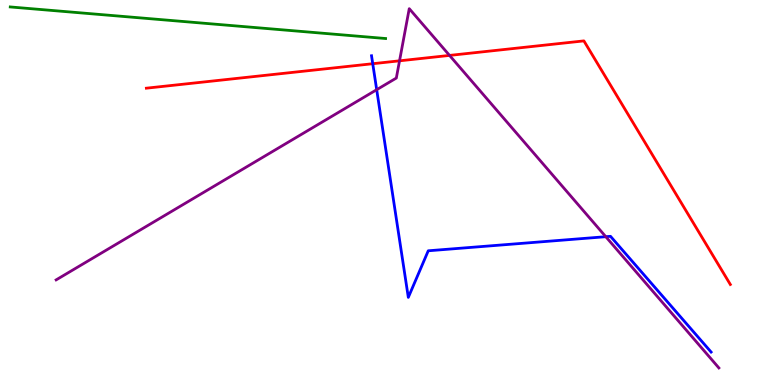[{'lines': ['blue', 'red'], 'intersections': [{'x': 4.81, 'y': 8.35}]}, {'lines': ['green', 'red'], 'intersections': []}, {'lines': ['purple', 'red'], 'intersections': [{'x': 5.16, 'y': 8.42}, {'x': 5.8, 'y': 8.56}]}, {'lines': ['blue', 'green'], 'intersections': []}, {'lines': ['blue', 'purple'], 'intersections': [{'x': 4.86, 'y': 7.67}, {'x': 7.82, 'y': 3.85}]}, {'lines': ['green', 'purple'], 'intersections': []}]